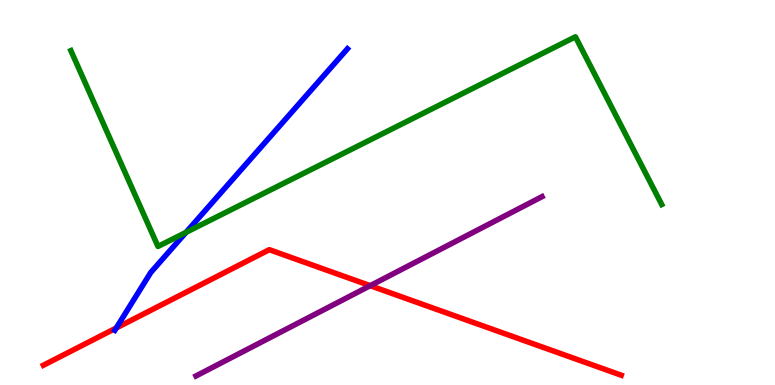[{'lines': ['blue', 'red'], 'intersections': [{'x': 1.5, 'y': 1.48}]}, {'lines': ['green', 'red'], 'intersections': []}, {'lines': ['purple', 'red'], 'intersections': [{'x': 4.78, 'y': 2.58}]}, {'lines': ['blue', 'green'], 'intersections': [{'x': 2.4, 'y': 3.96}]}, {'lines': ['blue', 'purple'], 'intersections': []}, {'lines': ['green', 'purple'], 'intersections': []}]